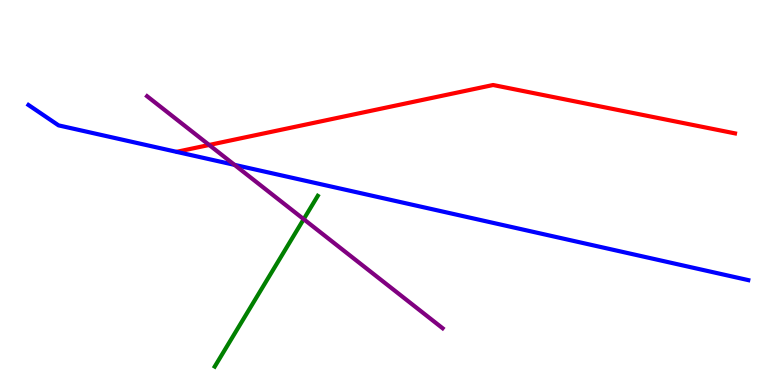[{'lines': ['blue', 'red'], 'intersections': []}, {'lines': ['green', 'red'], 'intersections': []}, {'lines': ['purple', 'red'], 'intersections': [{'x': 2.7, 'y': 6.23}]}, {'lines': ['blue', 'green'], 'intersections': []}, {'lines': ['blue', 'purple'], 'intersections': [{'x': 3.03, 'y': 5.72}]}, {'lines': ['green', 'purple'], 'intersections': [{'x': 3.92, 'y': 4.31}]}]